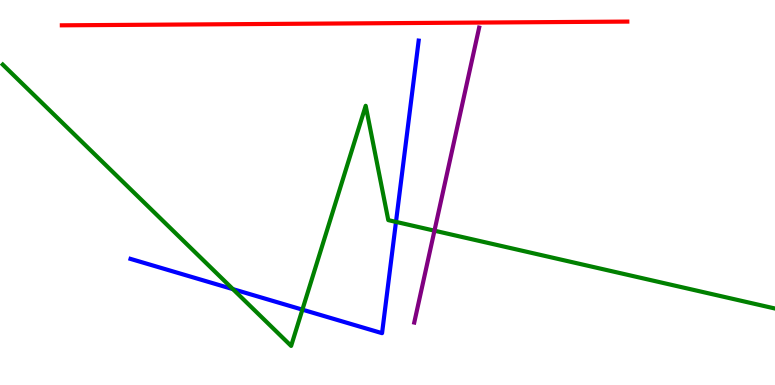[{'lines': ['blue', 'red'], 'intersections': []}, {'lines': ['green', 'red'], 'intersections': []}, {'lines': ['purple', 'red'], 'intersections': []}, {'lines': ['blue', 'green'], 'intersections': [{'x': 3.01, 'y': 2.49}, {'x': 3.9, 'y': 1.96}, {'x': 5.11, 'y': 4.24}]}, {'lines': ['blue', 'purple'], 'intersections': []}, {'lines': ['green', 'purple'], 'intersections': [{'x': 5.61, 'y': 4.01}]}]